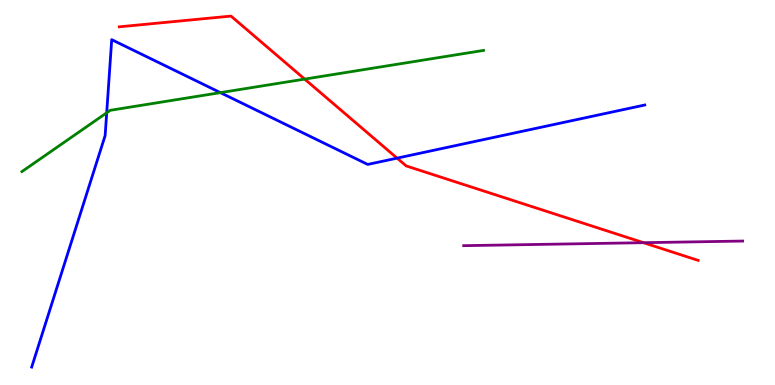[{'lines': ['blue', 'red'], 'intersections': [{'x': 5.12, 'y': 5.89}]}, {'lines': ['green', 'red'], 'intersections': [{'x': 3.93, 'y': 7.95}]}, {'lines': ['purple', 'red'], 'intersections': [{'x': 8.3, 'y': 3.7}]}, {'lines': ['blue', 'green'], 'intersections': [{'x': 1.38, 'y': 7.07}, {'x': 2.84, 'y': 7.59}]}, {'lines': ['blue', 'purple'], 'intersections': []}, {'lines': ['green', 'purple'], 'intersections': []}]